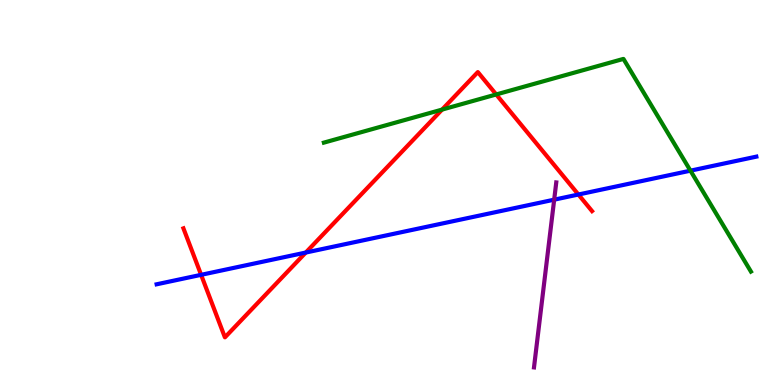[{'lines': ['blue', 'red'], 'intersections': [{'x': 2.6, 'y': 2.86}, {'x': 3.95, 'y': 3.44}, {'x': 7.46, 'y': 4.95}]}, {'lines': ['green', 'red'], 'intersections': [{'x': 5.7, 'y': 7.15}, {'x': 6.4, 'y': 7.55}]}, {'lines': ['purple', 'red'], 'intersections': []}, {'lines': ['blue', 'green'], 'intersections': [{'x': 8.91, 'y': 5.57}]}, {'lines': ['blue', 'purple'], 'intersections': [{'x': 7.15, 'y': 4.81}]}, {'lines': ['green', 'purple'], 'intersections': []}]